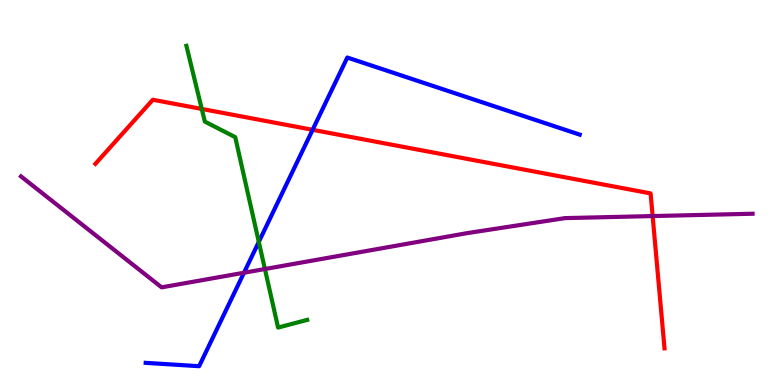[{'lines': ['blue', 'red'], 'intersections': [{'x': 4.03, 'y': 6.63}]}, {'lines': ['green', 'red'], 'intersections': [{'x': 2.6, 'y': 7.17}]}, {'lines': ['purple', 'red'], 'intersections': [{'x': 8.42, 'y': 4.39}]}, {'lines': ['blue', 'green'], 'intersections': [{'x': 3.34, 'y': 3.72}]}, {'lines': ['blue', 'purple'], 'intersections': [{'x': 3.15, 'y': 2.92}]}, {'lines': ['green', 'purple'], 'intersections': [{'x': 3.42, 'y': 3.01}]}]